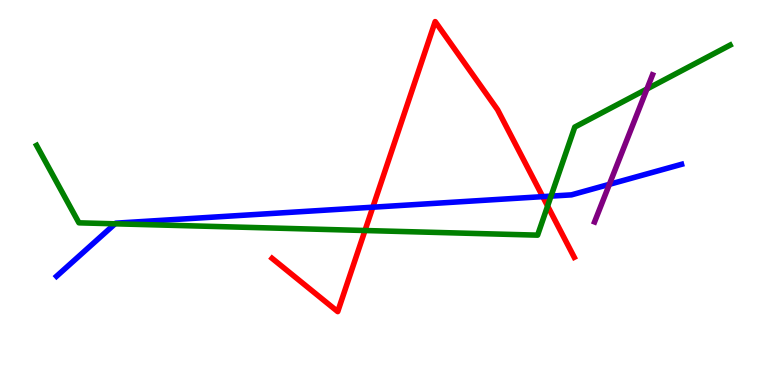[{'lines': ['blue', 'red'], 'intersections': [{'x': 4.81, 'y': 4.62}, {'x': 7.0, 'y': 4.89}]}, {'lines': ['green', 'red'], 'intersections': [{'x': 4.71, 'y': 4.01}, {'x': 7.07, 'y': 4.65}]}, {'lines': ['purple', 'red'], 'intersections': []}, {'lines': ['blue', 'green'], 'intersections': [{'x': 1.48, 'y': 4.19}, {'x': 7.11, 'y': 4.91}]}, {'lines': ['blue', 'purple'], 'intersections': [{'x': 7.86, 'y': 5.21}]}, {'lines': ['green', 'purple'], 'intersections': [{'x': 8.35, 'y': 7.69}]}]